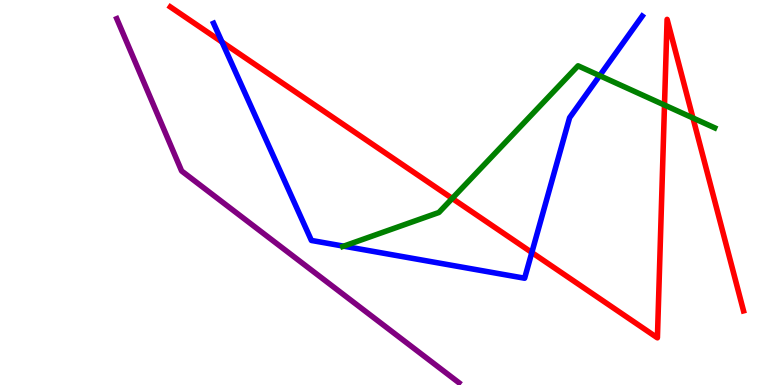[{'lines': ['blue', 'red'], 'intersections': [{'x': 2.86, 'y': 8.91}, {'x': 6.86, 'y': 3.44}]}, {'lines': ['green', 'red'], 'intersections': [{'x': 5.84, 'y': 4.85}, {'x': 8.57, 'y': 7.27}, {'x': 8.94, 'y': 6.94}]}, {'lines': ['purple', 'red'], 'intersections': []}, {'lines': ['blue', 'green'], 'intersections': [{'x': 4.43, 'y': 3.61}, {'x': 7.74, 'y': 8.04}]}, {'lines': ['blue', 'purple'], 'intersections': []}, {'lines': ['green', 'purple'], 'intersections': []}]